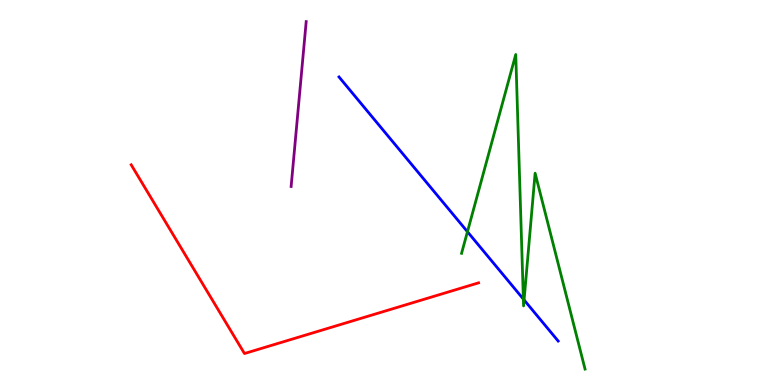[{'lines': ['blue', 'red'], 'intersections': []}, {'lines': ['green', 'red'], 'intersections': []}, {'lines': ['purple', 'red'], 'intersections': []}, {'lines': ['blue', 'green'], 'intersections': [{'x': 6.03, 'y': 3.98}, {'x': 6.75, 'y': 2.23}, {'x': 6.76, 'y': 2.21}]}, {'lines': ['blue', 'purple'], 'intersections': []}, {'lines': ['green', 'purple'], 'intersections': []}]